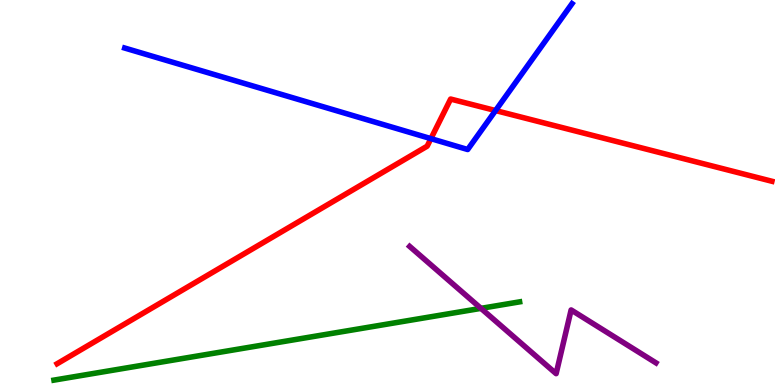[{'lines': ['blue', 'red'], 'intersections': [{'x': 5.56, 'y': 6.4}, {'x': 6.39, 'y': 7.13}]}, {'lines': ['green', 'red'], 'intersections': []}, {'lines': ['purple', 'red'], 'intersections': []}, {'lines': ['blue', 'green'], 'intersections': []}, {'lines': ['blue', 'purple'], 'intersections': []}, {'lines': ['green', 'purple'], 'intersections': [{'x': 6.21, 'y': 1.99}]}]